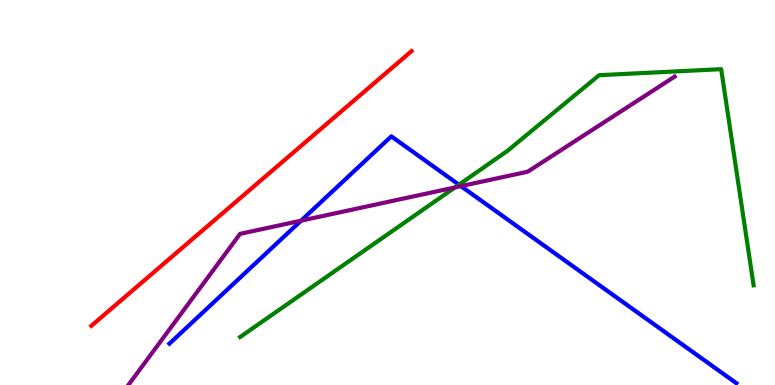[{'lines': ['blue', 'red'], 'intersections': []}, {'lines': ['green', 'red'], 'intersections': []}, {'lines': ['purple', 'red'], 'intersections': []}, {'lines': ['blue', 'green'], 'intersections': [{'x': 5.92, 'y': 5.2}]}, {'lines': ['blue', 'purple'], 'intersections': [{'x': 3.88, 'y': 4.27}, {'x': 5.95, 'y': 5.17}]}, {'lines': ['green', 'purple'], 'intersections': [{'x': 5.87, 'y': 5.13}]}]